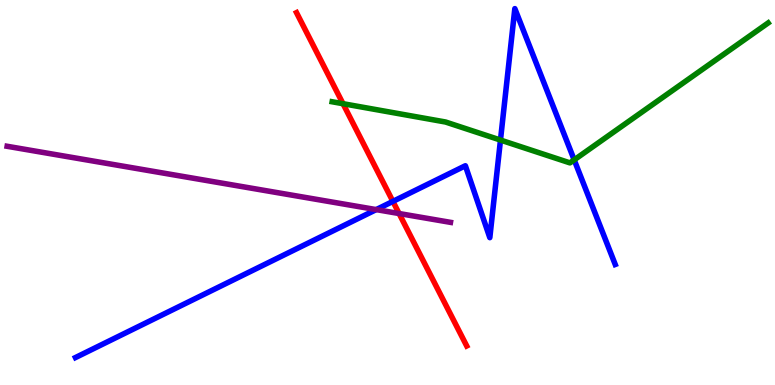[{'lines': ['blue', 'red'], 'intersections': [{'x': 5.07, 'y': 4.77}]}, {'lines': ['green', 'red'], 'intersections': [{'x': 4.43, 'y': 7.31}]}, {'lines': ['purple', 'red'], 'intersections': [{'x': 5.15, 'y': 4.45}]}, {'lines': ['blue', 'green'], 'intersections': [{'x': 6.46, 'y': 6.36}, {'x': 7.41, 'y': 5.85}]}, {'lines': ['blue', 'purple'], 'intersections': [{'x': 4.85, 'y': 4.56}]}, {'lines': ['green', 'purple'], 'intersections': []}]